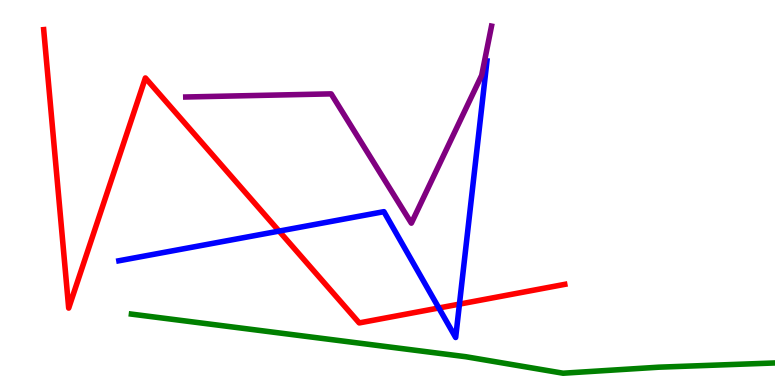[{'lines': ['blue', 'red'], 'intersections': [{'x': 3.6, 'y': 4.0}, {'x': 5.66, 'y': 2.0}, {'x': 5.93, 'y': 2.1}]}, {'lines': ['green', 'red'], 'intersections': []}, {'lines': ['purple', 'red'], 'intersections': []}, {'lines': ['blue', 'green'], 'intersections': []}, {'lines': ['blue', 'purple'], 'intersections': []}, {'lines': ['green', 'purple'], 'intersections': []}]